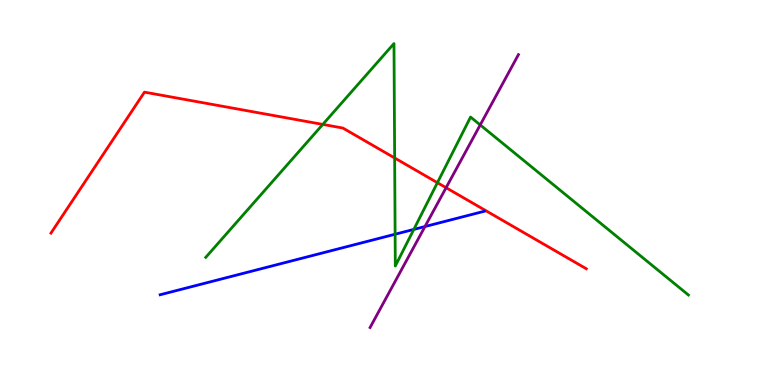[{'lines': ['blue', 'red'], 'intersections': []}, {'lines': ['green', 'red'], 'intersections': [{'x': 4.17, 'y': 6.77}, {'x': 5.09, 'y': 5.9}, {'x': 5.64, 'y': 5.25}]}, {'lines': ['purple', 'red'], 'intersections': [{'x': 5.76, 'y': 5.12}]}, {'lines': ['blue', 'green'], 'intersections': [{'x': 5.1, 'y': 3.92}, {'x': 5.34, 'y': 4.04}]}, {'lines': ['blue', 'purple'], 'intersections': [{'x': 5.48, 'y': 4.12}]}, {'lines': ['green', 'purple'], 'intersections': [{'x': 6.2, 'y': 6.75}]}]